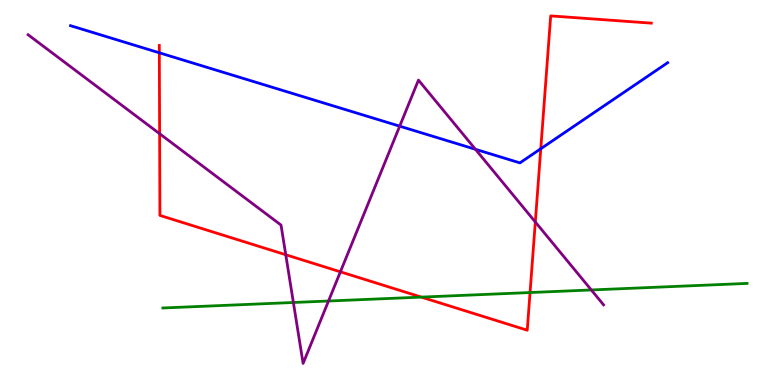[{'lines': ['blue', 'red'], 'intersections': [{'x': 2.06, 'y': 8.63}, {'x': 6.98, 'y': 6.14}]}, {'lines': ['green', 'red'], 'intersections': [{'x': 5.44, 'y': 2.28}, {'x': 6.84, 'y': 2.4}]}, {'lines': ['purple', 'red'], 'intersections': [{'x': 2.06, 'y': 6.53}, {'x': 3.69, 'y': 3.38}, {'x': 4.39, 'y': 2.94}, {'x': 6.91, 'y': 4.23}]}, {'lines': ['blue', 'green'], 'intersections': []}, {'lines': ['blue', 'purple'], 'intersections': [{'x': 5.16, 'y': 6.72}, {'x': 6.13, 'y': 6.12}]}, {'lines': ['green', 'purple'], 'intersections': [{'x': 3.79, 'y': 2.14}, {'x': 4.24, 'y': 2.18}, {'x': 7.63, 'y': 2.47}]}]